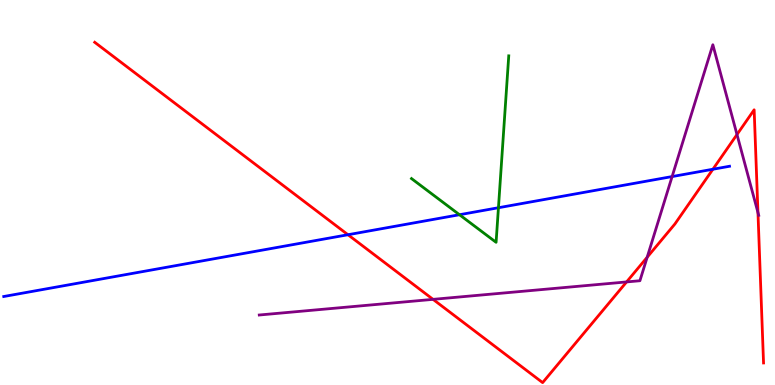[{'lines': ['blue', 'red'], 'intersections': [{'x': 4.49, 'y': 3.9}, {'x': 9.2, 'y': 5.6}]}, {'lines': ['green', 'red'], 'intersections': []}, {'lines': ['purple', 'red'], 'intersections': [{'x': 5.59, 'y': 2.22}, {'x': 8.09, 'y': 2.68}, {'x': 8.35, 'y': 3.32}, {'x': 9.51, 'y': 6.51}, {'x': 9.78, 'y': 4.48}]}, {'lines': ['blue', 'green'], 'intersections': [{'x': 5.93, 'y': 4.42}, {'x': 6.43, 'y': 4.6}]}, {'lines': ['blue', 'purple'], 'intersections': [{'x': 8.67, 'y': 5.41}]}, {'lines': ['green', 'purple'], 'intersections': []}]